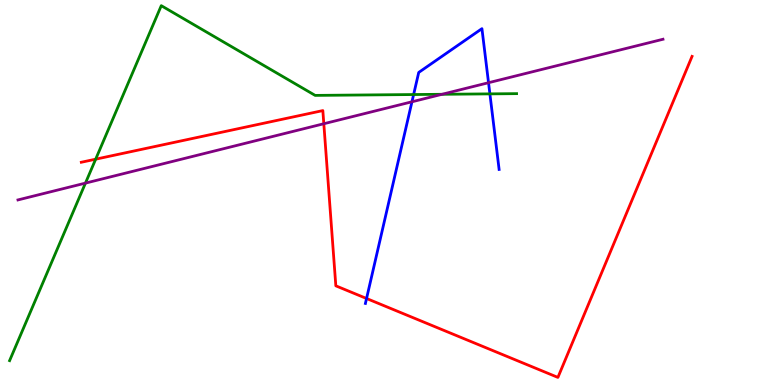[{'lines': ['blue', 'red'], 'intersections': [{'x': 4.73, 'y': 2.25}]}, {'lines': ['green', 'red'], 'intersections': [{'x': 1.23, 'y': 5.87}]}, {'lines': ['purple', 'red'], 'intersections': [{'x': 4.18, 'y': 6.79}]}, {'lines': ['blue', 'green'], 'intersections': [{'x': 5.34, 'y': 7.54}, {'x': 6.32, 'y': 7.56}]}, {'lines': ['blue', 'purple'], 'intersections': [{'x': 5.32, 'y': 7.36}, {'x': 6.3, 'y': 7.85}]}, {'lines': ['green', 'purple'], 'intersections': [{'x': 1.1, 'y': 5.24}, {'x': 5.7, 'y': 7.55}]}]